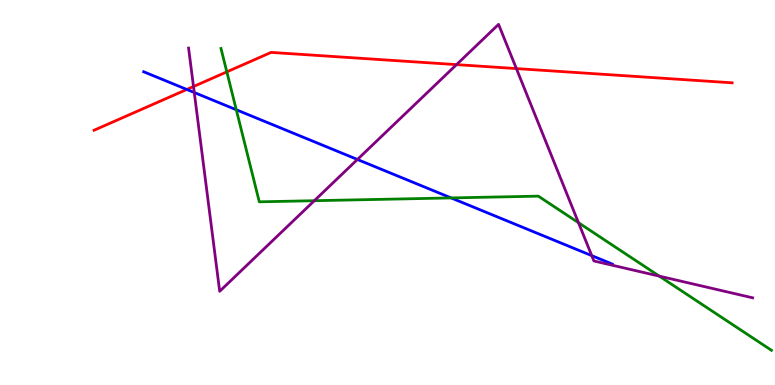[{'lines': ['blue', 'red'], 'intersections': [{'x': 2.41, 'y': 7.68}]}, {'lines': ['green', 'red'], 'intersections': [{'x': 2.93, 'y': 8.13}]}, {'lines': ['purple', 'red'], 'intersections': [{'x': 2.5, 'y': 7.75}, {'x': 5.89, 'y': 8.32}, {'x': 6.66, 'y': 8.22}]}, {'lines': ['blue', 'green'], 'intersections': [{'x': 3.05, 'y': 7.15}, {'x': 5.82, 'y': 4.86}]}, {'lines': ['blue', 'purple'], 'intersections': [{'x': 2.51, 'y': 7.6}, {'x': 4.61, 'y': 5.86}, {'x': 7.64, 'y': 3.36}]}, {'lines': ['green', 'purple'], 'intersections': [{'x': 4.06, 'y': 4.79}, {'x': 7.46, 'y': 4.22}, {'x': 8.51, 'y': 2.83}]}]